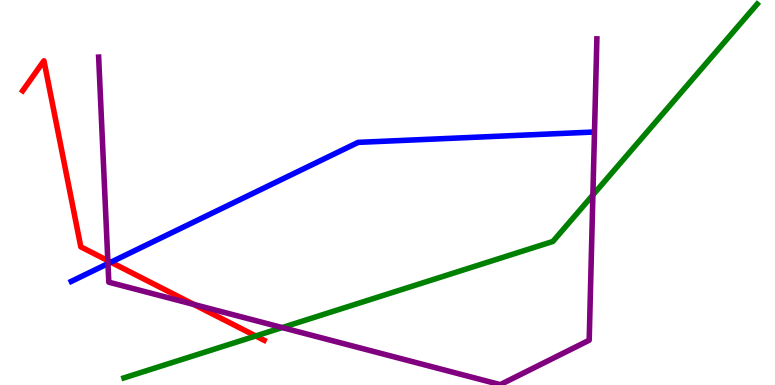[{'lines': ['blue', 'red'], 'intersections': [{'x': 1.43, 'y': 3.19}]}, {'lines': ['green', 'red'], 'intersections': [{'x': 3.3, 'y': 1.27}]}, {'lines': ['purple', 'red'], 'intersections': [{'x': 1.39, 'y': 3.23}, {'x': 2.5, 'y': 2.09}]}, {'lines': ['blue', 'green'], 'intersections': []}, {'lines': ['blue', 'purple'], 'intersections': [{'x': 1.39, 'y': 3.15}]}, {'lines': ['green', 'purple'], 'intersections': [{'x': 3.64, 'y': 1.49}, {'x': 7.65, 'y': 4.94}]}]